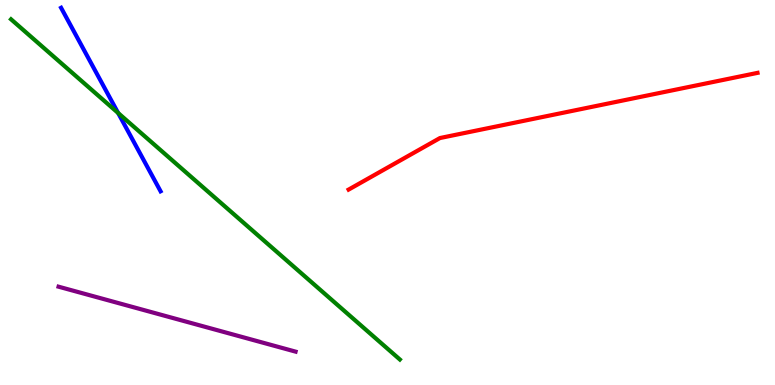[{'lines': ['blue', 'red'], 'intersections': []}, {'lines': ['green', 'red'], 'intersections': []}, {'lines': ['purple', 'red'], 'intersections': []}, {'lines': ['blue', 'green'], 'intersections': [{'x': 1.52, 'y': 7.07}]}, {'lines': ['blue', 'purple'], 'intersections': []}, {'lines': ['green', 'purple'], 'intersections': []}]